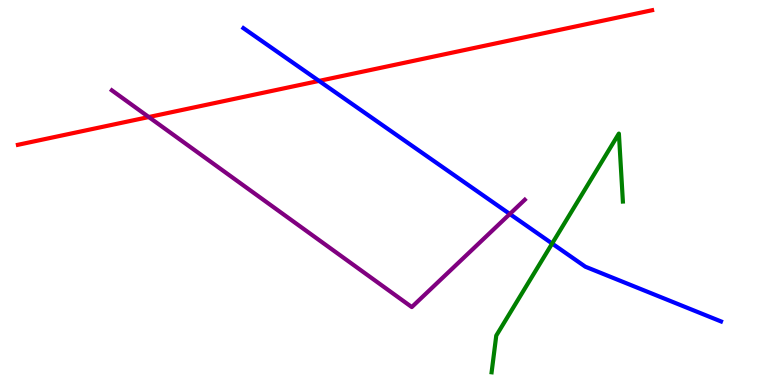[{'lines': ['blue', 'red'], 'intersections': [{'x': 4.12, 'y': 7.9}]}, {'lines': ['green', 'red'], 'intersections': []}, {'lines': ['purple', 'red'], 'intersections': [{'x': 1.92, 'y': 6.96}]}, {'lines': ['blue', 'green'], 'intersections': [{'x': 7.12, 'y': 3.67}]}, {'lines': ['blue', 'purple'], 'intersections': [{'x': 6.58, 'y': 4.44}]}, {'lines': ['green', 'purple'], 'intersections': []}]